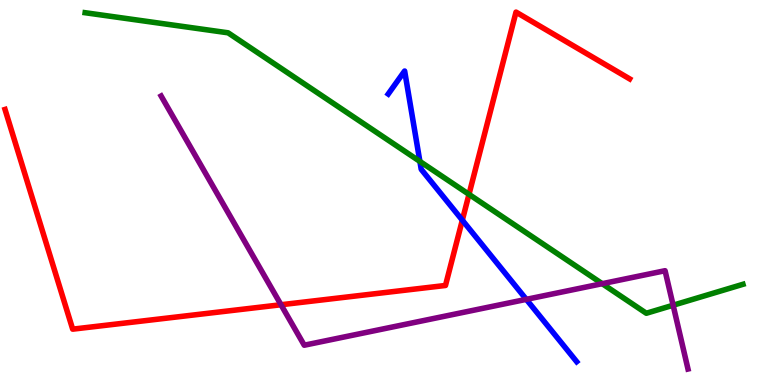[{'lines': ['blue', 'red'], 'intersections': [{'x': 5.97, 'y': 4.28}]}, {'lines': ['green', 'red'], 'intersections': [{'x': 6.05, 'y': 4.95}]}, {'lines': ['purple', 'red'], 'intersections': [{'x': 3.63, 'y': 2.08}]}, {'lines': ['blue', 'green'], 'intersections': [{'x': 5.42, 'y': 5.81}]}, {'lines': ['blue', 'purple'], 'intersections': [{'x': 6.79, 'y': 2.22}]}, {'lines': ['green', 'purple'], 'intersections': [{'x': 7.77, 'y': 2.63}, {'x': 8.69, 'y': 2.07}]}]